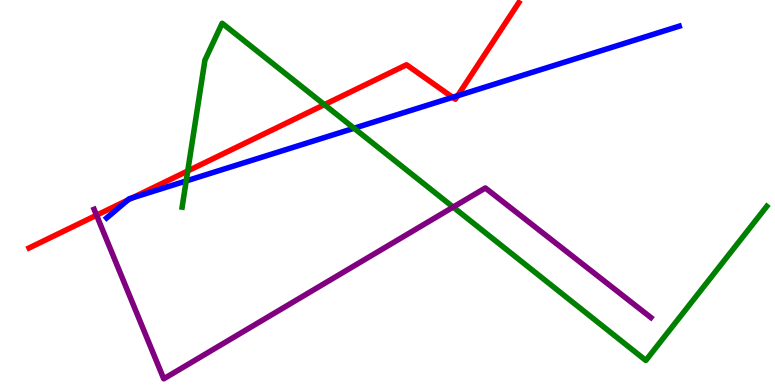[{'lines': ['blue', 'red'], 'intersections': [{'x': 1.65, 'y': 4.8}, {'x': 1.71, 'y': 4.86}, {'x': 5.84, 'y': 7.47}, {'x': 5.91, 'y': 7.51}]}, {'lines': ['green', 'red'], 'intersections': [{'x': 2.42, 'y': 5.56}, {'x': 4.19, 'y': 7.28}]}, {'lines': ['purple', 'red'], 'intersections': [{'x': 1.25, 'y': 4.41}]}, {'lines': ['blue', 'green'], 'intersections': [{'x': 2.4, 'y': 5.3}, {'x': 4.57, 'y': 6.67}]}, {'lines': ['blue', 'purple'], 'intersections': []}, {'lines': ['green', 'purple'], 'intersections': [{'x': 5.85, 'y': 4.62}]}]